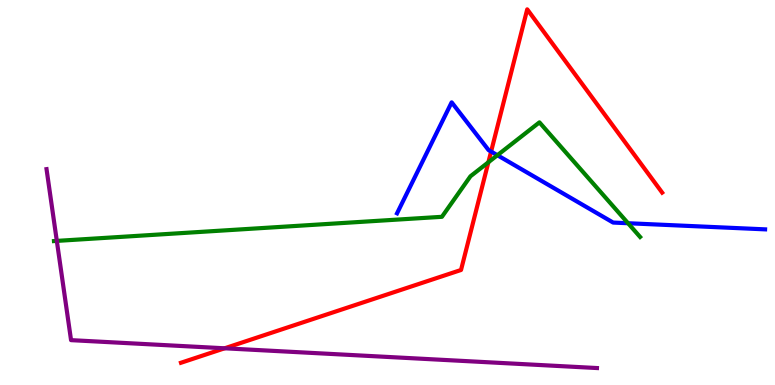[{'lines': ['blue', 'red'], 'intersections': [{'x': 6.34, 'y': 6.06}]}, {'lines': ['green', 'red'], 'intersections': [{'x': 6.3, 'y': 5.79}]}, {'lines': ['purple', 'red'], 'intersections': [{'x': 2.9, 'y': 0.953}]}, {'lines': ['blue', 'green'], 'intersections': [{'x': 6.42, 'y': 5.97}, {'x': 8.1, 'y': 4.2}]}, {'lines': ['blue', 'purple'], 'intersections': []}, {'lines': ['green', 'purple'], 'intersections': [{'x': 0.733, 'y': 3.74}]}]